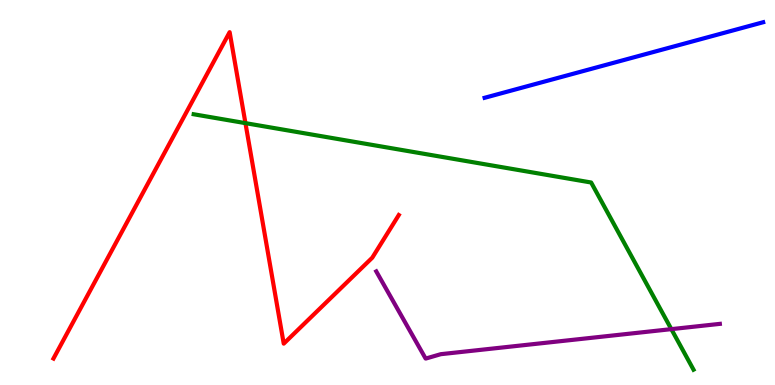[{'lines': ['blue', 'red'], 'intersections': []}, {'lines': ['green', 'red'], 'intersections': [{'x': 3.17, 'y': 6.8}]}, {'lines': ['purple', 'red'], 'intersections': []}, {'lines': ['blue', 'green'], 'intersections': []}, {'lines': ['blue', 'purple'], 'intersections': []}, {'lines': ['green', 'purple'], 'intersections': [{'x': 8.66, 'y': 1.45}]}]